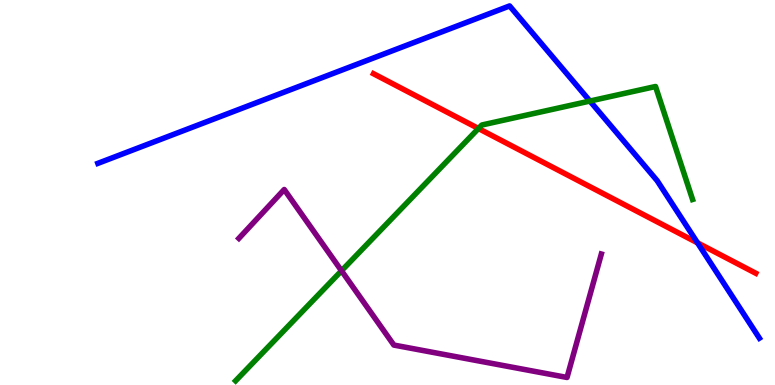[{'lines': ['blue', 'red'], 'intersections': [{'x': 9.0, 'y': 3.69}]}, {'lines': ['green', 'red'], 'intersections': [{'x': 6.17, 'y': 6.66}]}, {'lines': ['purple', 'red'], 'intersections': []}, {'lines': ['blue', 'green'], 'intersections': [{'x': 7.61, 'y': 7.38}]}, {'lines': ['blue', 'purple'], 'intersections': []}, {'lines': ['green', 'purple'], 'intersections': [{'x': 4.41, 'y': 2.97}]}]